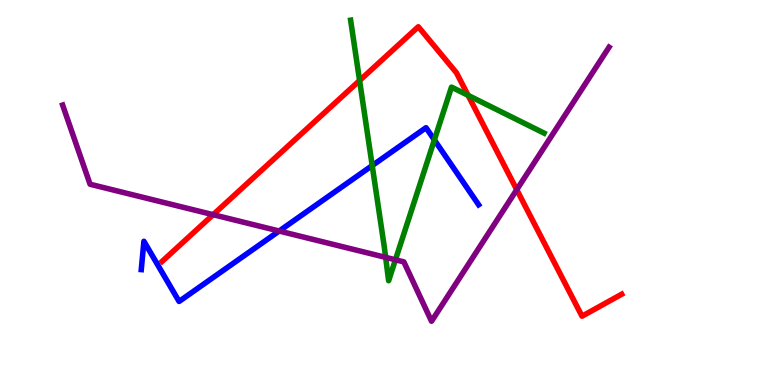[{'lines': ['blue', 'red'], 'intersections': []}, {'lines': ['green', 'red'], 'intersections': [{'x': 4.64, 'y': 7.91}, {'x': 6.04, 'y': 7.52}]}, {'lines': ['purple', 'red'], 'intersections': [{'x': 2.75, 'y': 4.42}, {'x': 6.67, 'y': 5.07}]}, {'lines': ['blue', 'green'], 'intersections': [{'x': 4.8, 'y': 5.7}, {'x': 5.6, 'y': 6.37}]}, {'lines': ['blue', 'purple'], 'intersections': [{'x': 3.6, 'y': 4.0}]}, {'lines': ['green', 'purple'], 'intersections': [{'x': 4.98, 'y': 3.32}, {'x': 5.1, 'y': 3.25}]}]